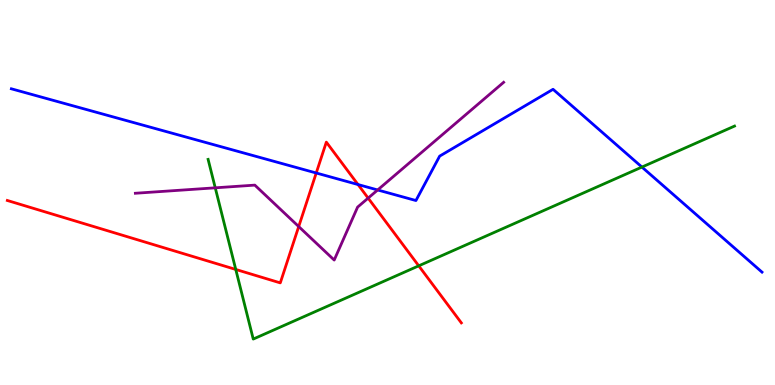[{'lines': ['blue', 'red'], 'intersections': [{'x': 4.08, 'y': 5.51}, {'x': 4.62, 'y': 5.21}]}, {'lines': ['green', 'red'], 'intersections': [{'x': 3.04, 'y': 3.0}, {'x': 5.4, 'y': 3.1}]}, {'lines': ['purple', 'red'], 'intersections': [{'x': 3.85, 'y': 4.12}, {'x': 4.75, 'y': 4.85}]}, {'lines': ['blue', 'green'], 'intersections': [{'x': 8.28, 'y': 5.66}]}, {'lines': ['blue', 'purple'], 'intersections': [{'x': 4.87, 'y': 5.07}]}, {'lines': ['green', 'purple'], 'intersections': [{'x': 2.78, 'y': 5.12}]}]